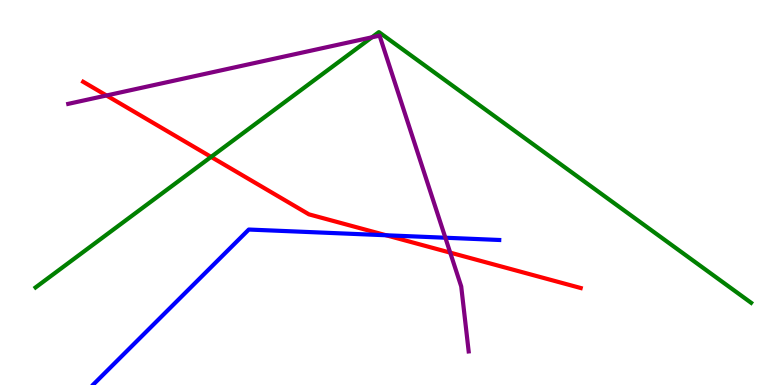[{'lines': ['blue', 'red'], 'intersections': [{'x': 4.98, 'y': 3.89}]}, {'lines': ['green', 'red'], 'intersections': [{'x': 2.72, 'y': 5.92}]}, {'lines': ['purple', 'red'], 'intersections': [{'x': 1.37, 'y': 7.52}, {'x': 5.81, 'y': 3.44}]}, {'lines': ['blue', 'green'], 'intersections': []}, {'lines': ['blue', 'purple'], 'intersections': [{'x': 5.75, 'y': 3.83}]}, {'lines': ['green', 'purple'], 'intersections': [{'x': 4.8, 'y': 9.03}]}]